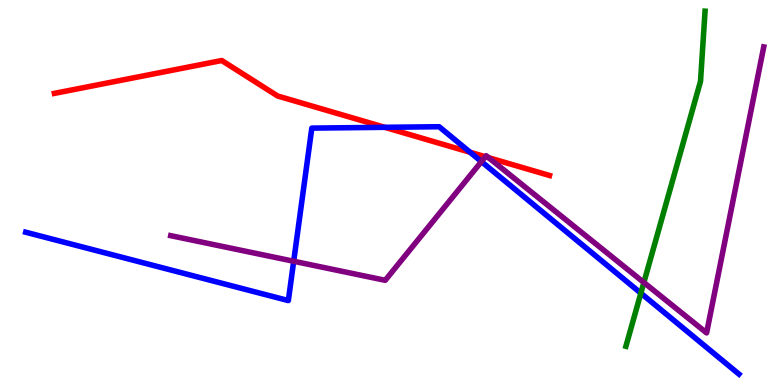[{'lines': ['blue', 'red'], 'intersections': [{'x': 4.96, 'y': 6.69}, {'x': 6.07, 'y': 6.05}]}, {'lines': ['green', 'red'], 'intersections': []}, {'lines': ['purple', 'red'], 'intersections': [{'x': 6.26, 'y': 5.93}, {'x': 6.3, 'y': 5.9}]}, {'lines': ['blue', 'green'], 'intersections': [{'x': 8.27, 'y': 2.38}]}, {'lines': ['blue', 'purple'], 'intersections': [{'x': 3.79, 'y': 3.21}, {'x': 6.21, 'y': 5.8}]}, {'lines': ['green', 'purple'], 'intersections': [{'x': 8.31, 'y': 2.66}]}]